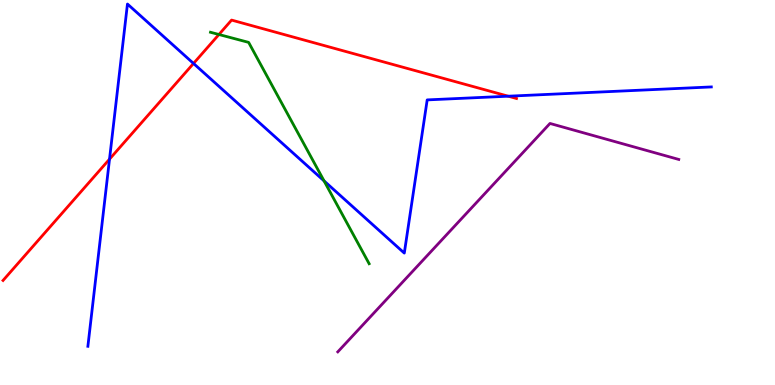[{'lines': ['blue', 'red'], 'intersections': [{'x': 1.41, 'y': 5.87}, {'x': 2.5, 'y': 8.35}, {'x': 6.56, 'y': 7.5}]}, {'lines': ['green', 'red'], 'intersections': [{'x': 2.82, 'y': 9.1}]}, {'lines': ['purple', 'red'], 'intersections': []}, {'lines': ['blue', 'green'], 'intersections': [{'x': 4.18, 'y': 5.3}]}, {'lines': ['blue', 'purple'], 'intersections': []}, {'lines': ['green', 'purple'], 'intersections': []}]